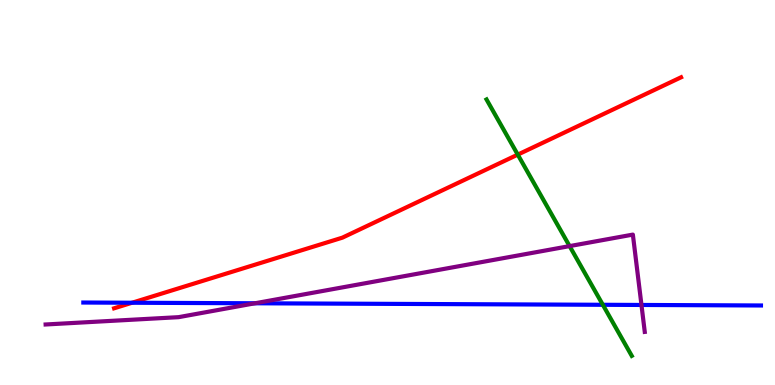[{'lines': ['blue', 'red'], 'intersections': [{'x': 1.7, 'y': 2.14}]}, {'lines': ['green', 'red'], 'intersections': [{'x': 6.68, 'y': 5.98}]}, {'lines': ['purple', 'red'], 'intersections': []}, {'lines': ['blue', 'green'], 'intersections': [{'x': 7.78, 'y': 2.08}]}, {'lines': ['blue', 'purple'], 'intersections': [{'x': 3.29, 'y': 2.12}, {'x': 8.28, 'y': 2.08}]}, {'lines': ['green', 'purple'], 'intersections': [{'x': 7.35, 'y': 3.61}]}]